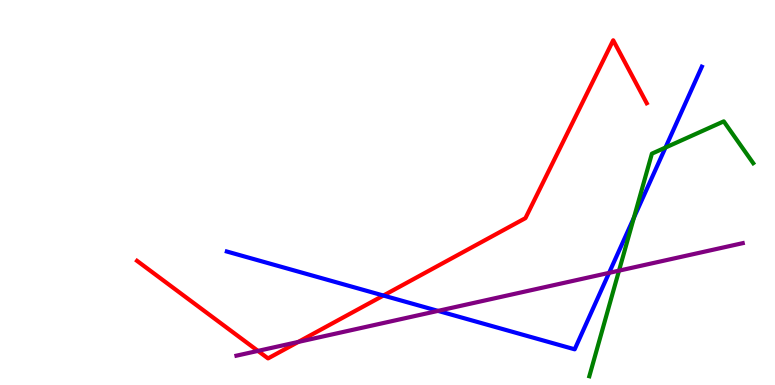[{'lines': ['blue', 'red'], 'intersections': [{'x': 4.95, 'y': 2.32}]}, {'lines': ['green', 'red'], 'intersections': []}, {'lines': ['purple', 'red'], 'intersections': [{'x': 3.33, 'y': 0.886}, {'x': 3.85, 'y': 1.12}]}, {'lines': ['blue', 'green'], 'intersections': [{'x': 8.18, 'y': 4.34}, {'x': 8.59, 'y': 6.17}]}, {'lines': ['blue', 'purple'], 'intersections': [{'x': 5.65, 'y': 1.93}, {'x': 7.86, 'y': 2.91}]}, {'lines': ['green', 'purple'], 'intersections': [{'x': 7.99, 'y': 2.97}]}]